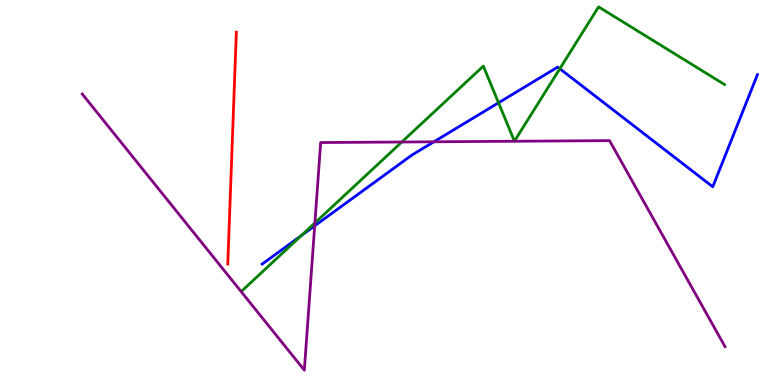[{'lines': ['blue', 'red'], 'intersections': []}, {'lines': ['green', 'red'], 'intersections': []}, {'lines': ['purple', 'red'], 'intersections': []}, {'lines': ['blue', 'green'], 'intersections': [{'x': 3.89, 'y': 3.88}, {'x': 6.43, 'y': 7.33}, {'x': 7.22, 'y': 8.21}]}, {'lines': ['blue', 'purple'], 'intersections': [{'x': 4.06, 'y': 4.13}, {'x': 5.6, 'y': 6.32}]}, {'lines': ['green', 'purple'], 'intersections': [{'x': 4.06, 'y': 4.21}, {'x': 5.18, 'y': 6.31}]}]